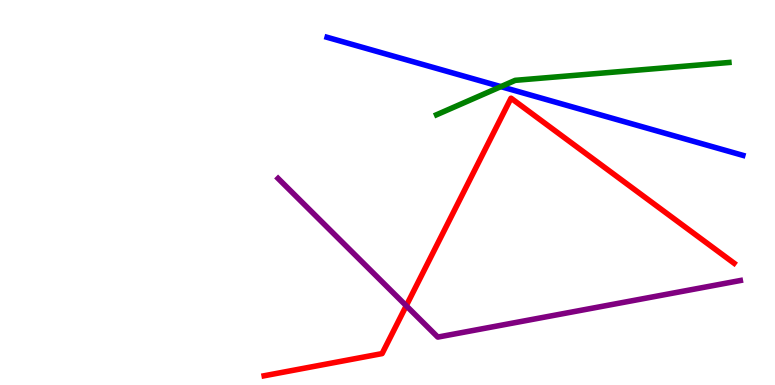[{'lines': ['blue', 'red'], 'intersections': []}, {'lines': ['green', 'red'], 'intersections': []}, {'lines': ['purple', 'red'], 'intersections': [{'x': 5.24, 'y': 2.06}]}, {'lines': ['blue', 'green'], 'intersections': [{'x': 6.46, 'y': 7.75}]}, {'lines': ['blue', 'purple'], 'intersections': []}, {'lines': ['green', 'purple'], 'intersections': []}]